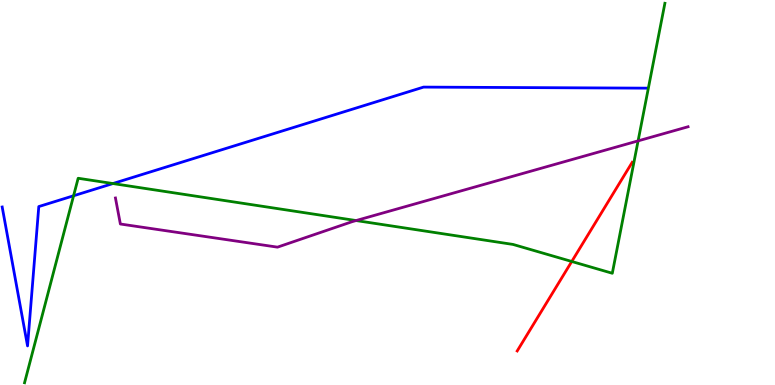[{'lines': ['blue', 'red'], 'intersections': []}, {'lines': ['green', 'red'], 'intersections': [{'x': 7.38, 'y': 3.21}]}, {'lines': ['purple', 'red'], 'intersections': []}, {'lines': ['blue', 'green'], 'intersections': [{'x': 0.949, 'y': 4.92}, {'x': 1.46, 'y': 5.23}]}, {'lines': ['blue', 'purple'], 'intersections': []}, {'lines': ['green', 'purple'], 'intersections': [{'x': 4.59, 'y': 4.27}, {'x': 8.23, 'y': 6.34}]}]